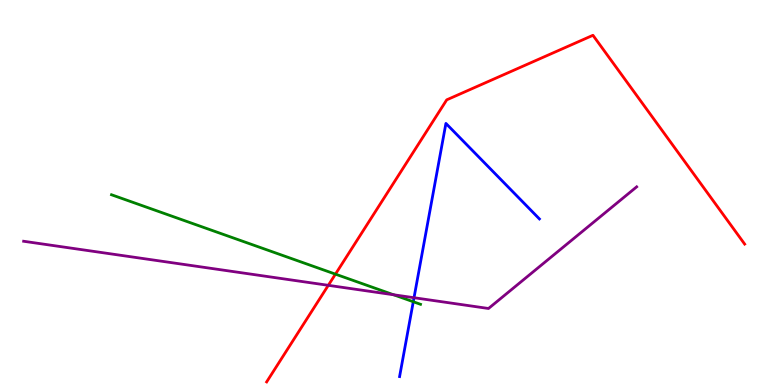[{'lines': ['blue', 'red'], 'intersections': []}, {'lines': ['green', 'red'], 'intersections': [{'x': 4.33, 'y': 2.88}]}, {'lines': ['purple', 'red'], 'intersections': [{'x': 4.24, 'y': 2.59}]}, {'lines': ['blue', 'green'], 'intersections': [{'x': 5.33, 'y': 2.16}]}, {'lines': ['blue', 'purple'], 'intersections': [{'x': 5.34, 'y': 2.27}]}, {'lines': ['green', 'purple'], 'intersections': [{'x': 5.08, 'y': 2.34}]}]